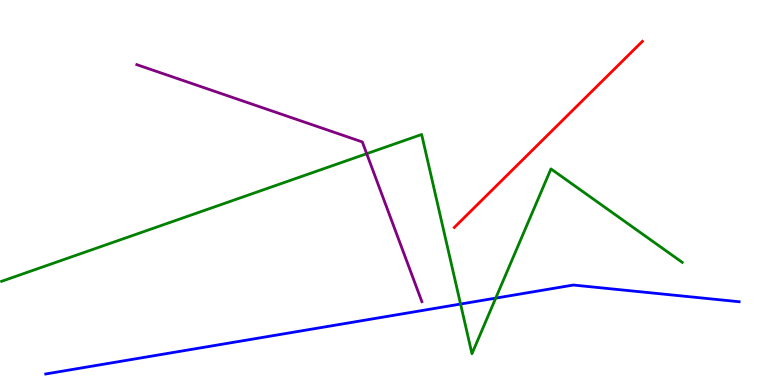[{'lines': ['blue', 'red'], 'intersections': []}, {'lines': ['green', 'red'], 'intersections': []}, {'lines': ['purple', 'red'], 'intersections': []}, {'lines': ['blue', 'green'], 'intersections': [{'x': 5.94, 'y': 2.1}, {'x': 6.4, 'y': 2.26}]}, {'lines': ['blue', 'purple'], 'intersections': []}, {'lines': ['green', 'purple'], 'intersections': [{'x': 4.73, 'y': 6.01}]}]